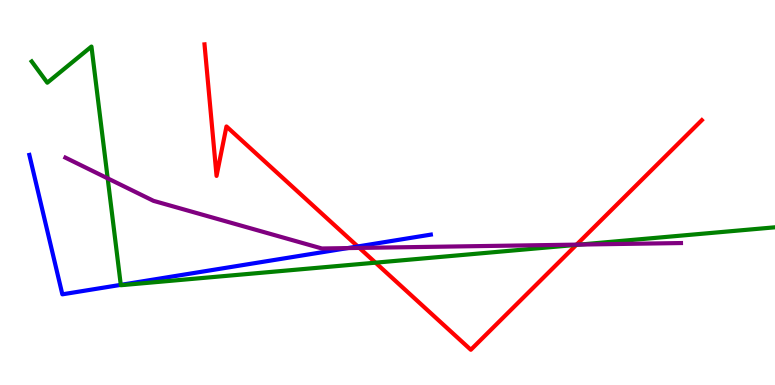[{'lines': ['blue', 'red'], 'intersections': [{'x': 4.62, 'y': 3.6}]}, {'lines': ['green', 'red'], 'intersections': [{'x': 4.85, 'y': 3.18}, {'x': 7.44, 'y': 3.64}]}, {'lines': ['purple', 'red'], 'intersections': [{'x': 4.64, 'y': 3.56}, {'x': 7.44, 'y': 3.65}]}, {'lines': ['blue', 'green'], 'intersections': [{'x': 1.56, 'y': 2.6}]}, {'lines': ['blue', 'purple'], 'intersections': [{'x': 4.49, 'y': 3.56}]}, {'lines': ['green', 'purple'], 'intersections': [{'x': 1.39, 'y': 5.37}, {'x': 7.48, 'y': 3.65}]}]